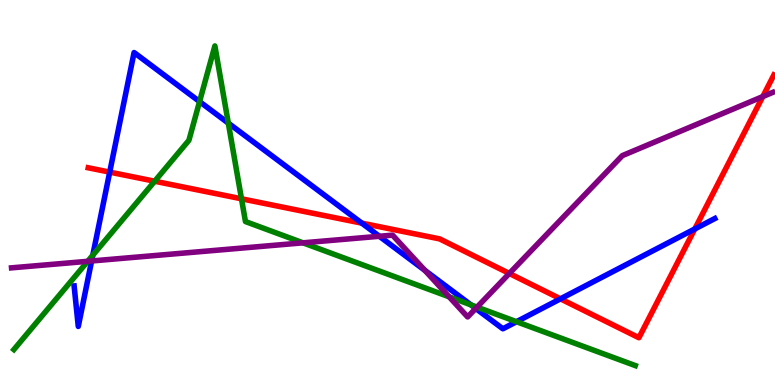[{'lines': ['blue', 'red'], 'intersections': [{'x': 1.42, 'y': 5.53}, {'x': 4.67, 'y': 4.2}, {'x': 7.23, 'y': 2.24}, {'x': 8.97, 'y': 4.05}]}, {'lines': ['green', 'red'], 'intersections': [{'x': 2.0, 'y': 5.29}, {'x': 3.12, 'y': 4.84}]}, {'lines': ['purple', 'red'], 'intersections': [{'x': 6.57, 'y': 2.9}, {'x': 9.84, 'y': 7.49}]}, {'lines': ['blue', 'green'], 'intersections': [{'x': 1.2, 'y': 3.37}, {'x': 2.58, 'y': 7.36}, {'x': 2.95, 'y': 6.8}, {'x': 6.08, 'y': 2.08}, {'x': 6.66, 'y': 1.64}]}, {'lines': ['blue', 'purple'], 'intersections': [{'x': 1.18, 'y': 3.22}, {'x': 4.89, 'y': 3.86}, {'x': 5.48, 'y': 2.98}, {'x': 6.14, 'y': 1.99}]}, {'lines': ['green', 'purple'], 'intersections': [{'x': 1.13, 'y': 3.21}, {'x': 3.91, 'y': 3.69}, {'x': 5.8, 'y': 2.29}, {'x': 6.16, 'y': 2.02}]}]